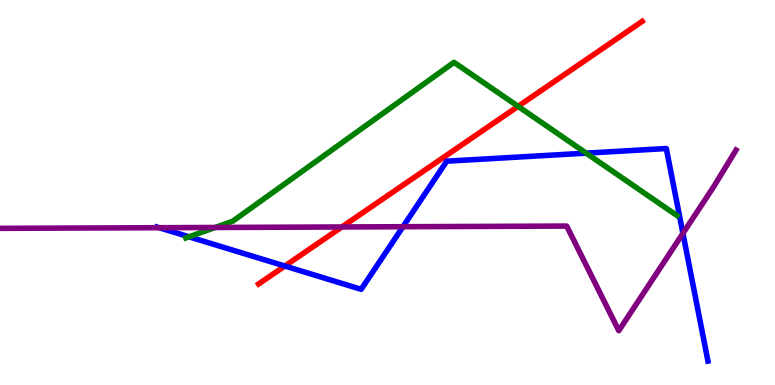[{'lines': ['blue', 'red'], 'intersections': [{'x': 3.68, 'y': 3.09}]}, {'lines': ['green', 'red'], 'intersections': [{'x': 6.68, 'y': 7.24}]}, {'lines': ['purple', 'red'], 'intersections': [{'x': 4.41, 'y': 4.1}]}, {'lines': ['blue', 'green'], 'intersections': [{'x': 2.44, 'y': 3.85}, {'x': 7.56, 'y': 6.02}]}, {'lines': ['blue', 'purple'], 'intersections': [{'x': 2.05, 'y': 4.09}, {'x': 5.2, 'y': 4.11}, {'x': 8.81, 'y': 3.94}]}, {'lines': ['green', 'purple'], 'intersections': [{'x': 2.78, 'y': 4.09}]}]